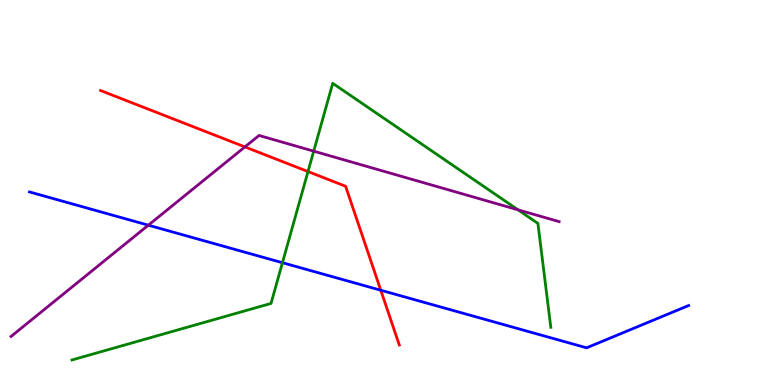[{'lines': ['blue', 'red'], 'intersections': [{'x': 4.91, 'y': 2.46}]}, {'lines': ['green', 'red'], 'intersections': [{'x': 3.97, 'y': 5.54}]}, {'lines': ['purple', 'red'], 'intersections': [{'x': 3.16, 'y': 6.18}]}, {'lines': ['blue', 'green'], 'intersections': [{'x': 3.64, 'y': 3.18}]}, {'lines': ['blue', 'purple'], 'intersections': [{'x': 1.91, 'y': 4.15}]}, {'lines': ['green', 'purple'], 'intersections': [{'x': 4.05, 'y': 6.07}, {'x': 6.68, 'y': 4.55}]}]